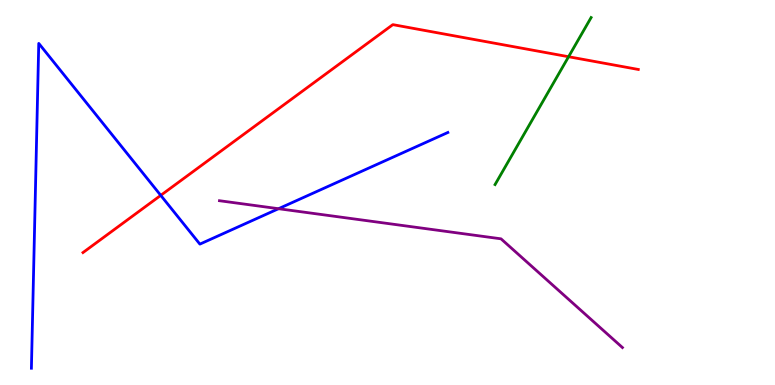[{'lines': ['blue', 'red'], 'intersections': [{'x': 2.07, 'y': 4.93}]}, {'lines': ['green', 'red'], 'intersections': [{'x': 7.34, 'y': 8.53}]}, {'lines': ['purple', 'red'], 'intersections': []}, {'lines': ['blue', 'green'], 'intersections': []}, {'lines': ['blue', 'purple'], 'intersections': [{'x': 3.59, 'y': 4.58}]}, {'lines': ['green', 'purple'], 'intersections': []}]